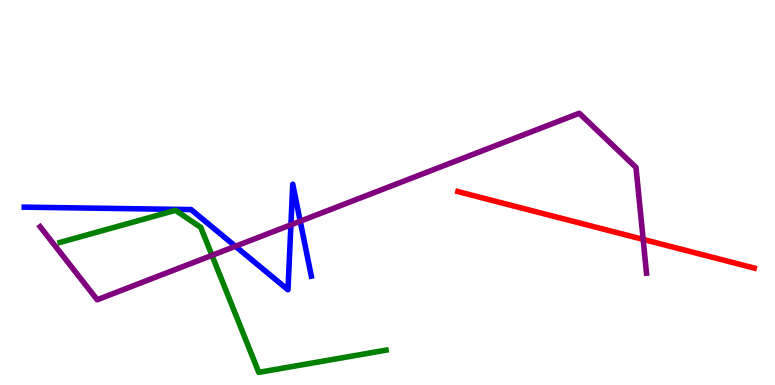[{'lines': ['blue', 'red'], 'intersections': []}, {'lines': ['green', 'red'], 'intersections': []}, {'lines': ['purple', 'red'], 'intersections': [{'x': 8.3, 'y': 3.78}]}, {'lines': ['blue', 'green'], 'intersections': []}, {'lines': ['blue', 'purple'], 'intersections': [{'x': 3.04, 'y': 3.6}, {'x': 3.75, 'y': 4.16}, {'x': 3.87, 'y': 4.25}]}, {'lines': ['green', 'purple'], 'intersections': [{'x': 2.74, 'y': 3.37}]}]